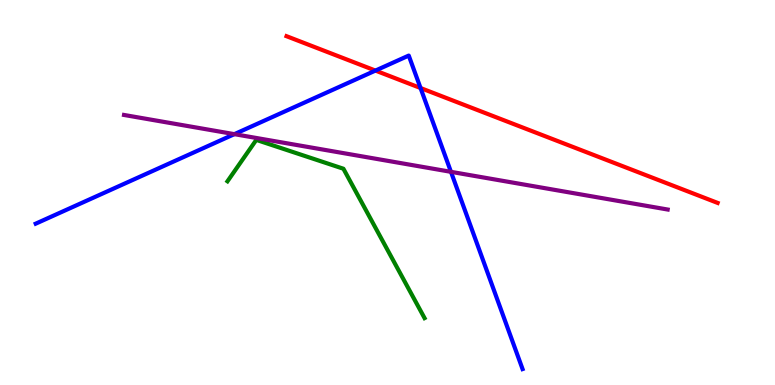[{'lines': ['blue', 'red'], 'intersections': [{'x': 4.84, 'y': 8.17}, {'x': 5.43, 'y': 7.71}]}, {'lines': ['green', 'red'], 'intersections': []}, {'lines': ['purple', 'red'], 'intersections': []}, {'lines': ['blue', 'green'], 'intersections': []}, {'lines': ['blue', 'purple'], 'intersections': [{'x': 3.02, 'y': 6.52}, {'x': 5.82, 'y': 5.54}]}, {'lines': ['green', 'purple'], 'intersections': []}]